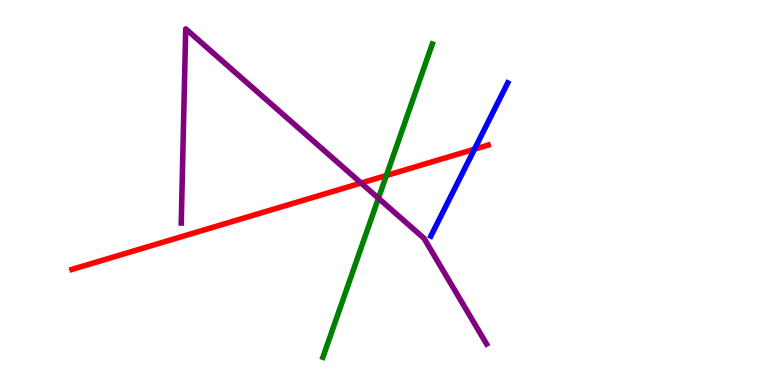[{'lines': ['blue', 'red'], 'intersections': [{'x': 6.12, 'y': 6.13}]}, {'lines': ['green', 'red'], 'intersections': [{'x': 4.99, 'y': 5.44}]}, {'lines': ['purple', 'red'], 'intersections': [{'x': 4.66, 'y': 5.25}]}, {'lines': ['blue', 'green'], 'intersections': []}, {'lines': ['blue', 'purple'], 'intersections': []}, {'lines': ['green', 'purple'], 'intersections': [{'x': 4.88, 'y': 4.85}]}]